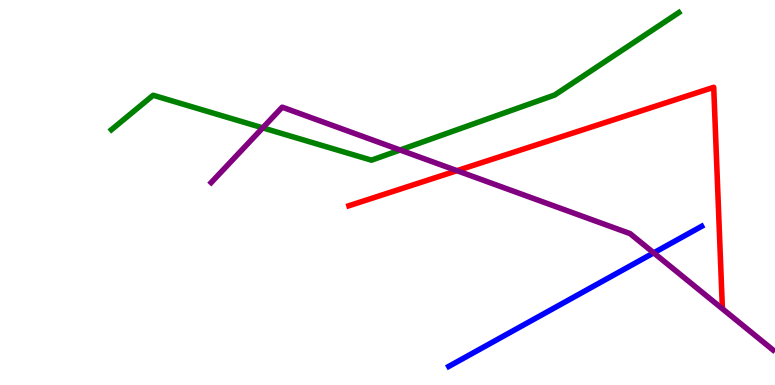[{'lines': ['blue', 'red'], 'intersections': []}, {'lines': ['green', 'red'], 'intersections': []}, {'lines': ['purple', 'red'], 'intersections': [{'x': 5.9, 'y': 5.57}]}, {'lines': ['blue', 'green'], 'intersections': []}, {'lines': ['blue', 'purple'], 'intersections': [{'x': 8.44, 'y': 3.43}]}, {'lines': ['green', 'purple'], 'intersections': [{'x': 3.39, 'y': 6.68}, {'x': 5.16, 'y': 6.1}]}]